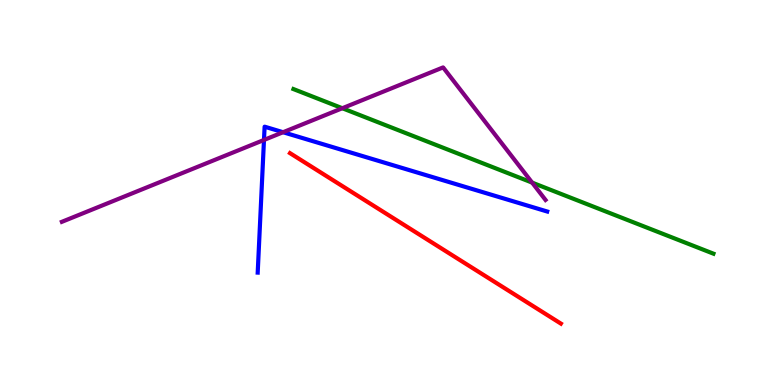[{'lines': ['blue', 'red'], 'intersections': []}, {'lines': ['green', 'red'], 'intersections': []}, {'lines': ['purple', 'red'], 'intersections': []}, {'lines': ['blue', 'green'], 'intersections': []}, {'lines': ['blue', 'purple'], 'intersections': [{'x': 3.41, 'y': 6.36}, {'x': 3.65, 'y': 6.57}]}, {'lines': ['green', 'purple'], 'intersections': [{'x': 4.42, 'y': 7.19}, {'x': 6.87, 'y': 5.26}]}]